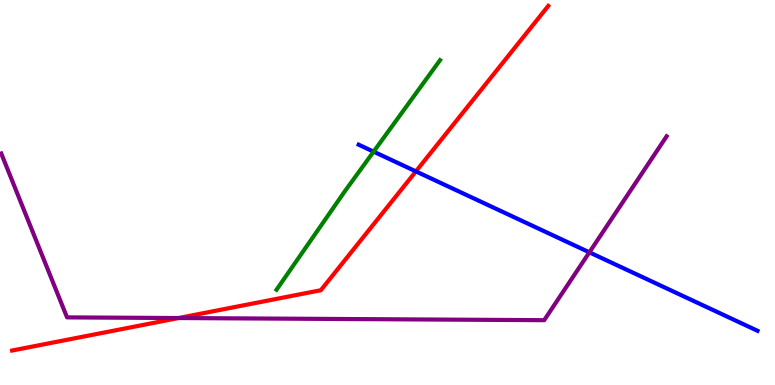[{'lines': ['blue', 'red'], 'intersections': [{'x': 5.37, 'y': 5.55}]}, {'lines': ['green', 'red'], 'intersections': []}, {'lines': ['purple', 'red'], 'intersections': [{'x': 2.3, 'y': 1.74}]}, {'lines': ['blue', 'green'], 'intersections': [{'x': 4.82, 'y': 6.06}]}, {'lines': ['blue', 'purple'], 'intersections': [{'x': 7.6, 'y': 3.45}]}, {'lines': ['green', 'purple'], 'intersections': []}]